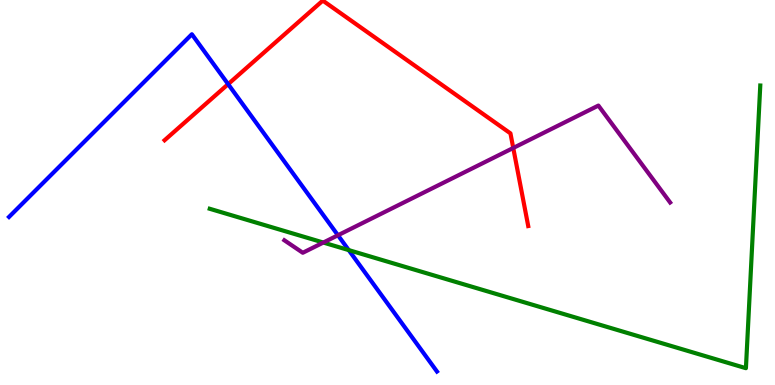[{'lines': ['blue', 'red'], 'intersections': [{'x': 2.94, 'y': 7.81}]}, {'lines': ['green', 'red'], 'intersections': []}, {'lines': ['purple', 'red'], 'intersections': [{'x': 6.62, 'y': 6.16}]}, {'lines': ['blue', 'green'], 'intersections': [{'x': 4.5, 'y': 3.5}]}, {'lines': ['blue', 'purple'], 'intersections': [{'x': 4.36, 'y': 3.89}]}, {'lines': ['green', 'purple'], 'intersections': [{'x': 4.17, 'y': 3.7}]}]